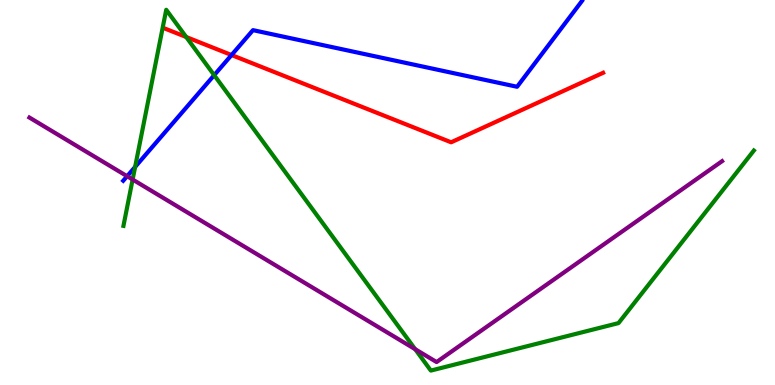[{'lines': ['blue', 'red'], 'intersections': [{'x': 2.99, 'y': 8.57}]}, {'lines': ['green', 'red'], 'intersections': [{'x': 2.4, 'y': 9.04}]}, {'lines': ['purple', 'red'], 'intersections': []}, {'lines': ['blue', 'green'], 'intersections': [{'x': 1.74, 'y': 5.66}, {'x': 2.76, 'y': 8.05}]}, {'lines': ['blue', 'purple'], 'intersections': [{'x': 1.64, 'y': 5.42}]}, {'lines': ['green', 'purple'], 'intersections': [{'x': 1.71, 'y': 5.34}, {'x': 5.36, 'y': 0.93}]}]